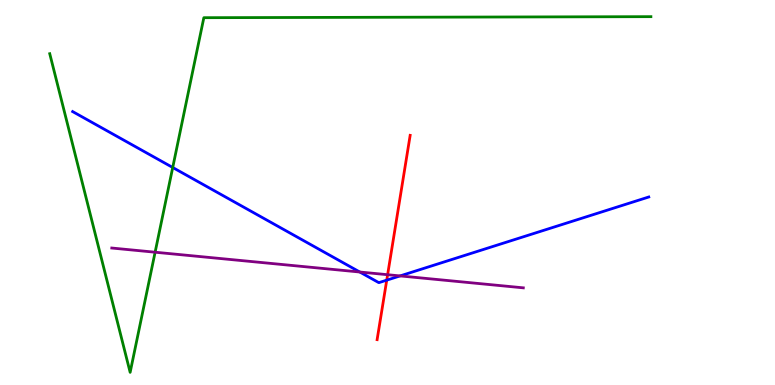[{'lines': ['blue', 'red'], 'intersections': [{'x': 4.99, 'y': 2.72}]}, {'lines': ['green', 'red'], 'intersections': []}, {'lines': ['purple', 'red'], 'intersections': [{'x': 5.0, 'y': 2.86}]}, {'lines': ['blue', 'green'], 'intersections': [{'x': 2.23, 'y': 5.65}]}, {'lines': ['blue', 'purple'], 'intersections': [{'x': 4.64, 'y': 2.93}, {'x': 5.16, 'y': 2.83}]}, {'lines': ['green', 'purple'], 'intersections': [{'x': 2.0, 'y': 3.45}]}]